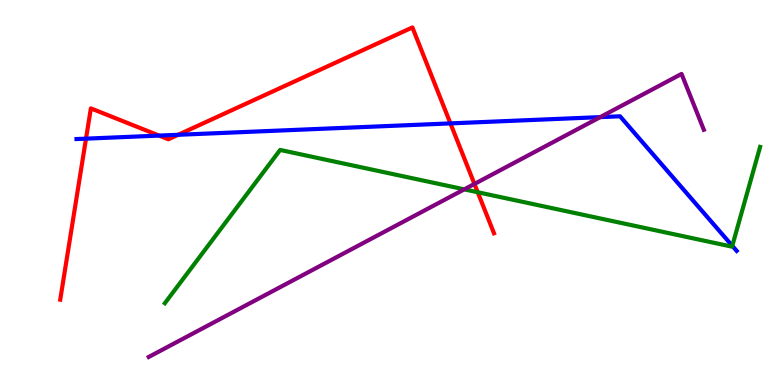[{'lines': ['blue', 'red'], 'intersections': [{'x': 1.11, 'y': 6.4}, {'x': 2.05, 'y': 6.48}, {'x': 2.3, 'y': 6.5}, {'x': 5.81, 'y': 6.79}]}, {'lines': ['green', 'red'], 'intersections': [{'x': 6.16, 'y': 5.01}]}, {'lines': ['purple', 'red'], 'intersections': [{'x': 6.12, 'y': 5.22}]}, {'lines': ['blue', 'green'], 'intersections': [{'x': 9.45, 'y': 3.61}]}, {'lines': ['blue', 'purple'], 'intersections': [{'x': 7.74, 'y': 6.96}]}, {'lines': ['green', 'purple'], 'intersections': [{'x': 5.99, 'y': 5.08}]}]